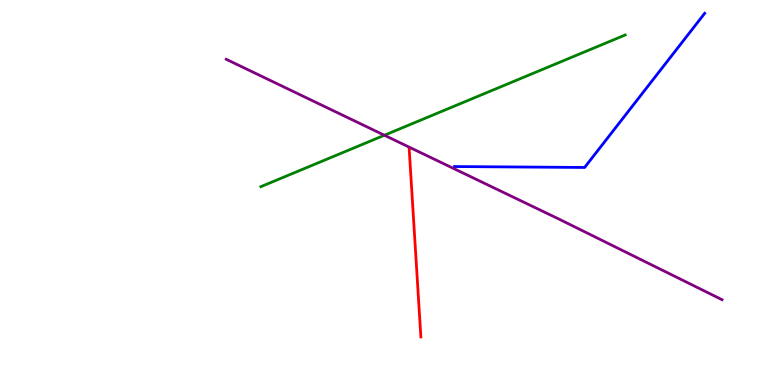[{'lines': ['blue', 'red'], 'intersections': []}, {'lines': ['green', 'red'], 'intersections': []}, {'lines': ['purple', 'red'], 'intersections': []}, {'lines': ['blue', 'green'], 'intersections': []}, {'lines': ['blue', 'purple'], 'intersections': []}, {'lines': ['green', 'purple'], 'intersections': [{'x': 4.96, 'y': 6.49}]}]